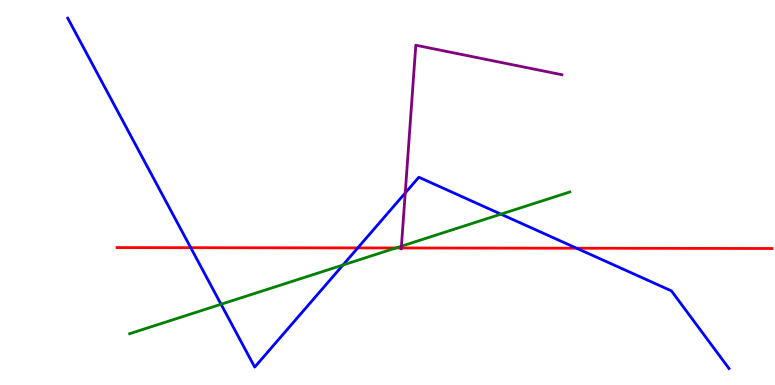[{'lines': ['blue', 'red'], 'intersections': [{'x': 2.46, 'y': 3.57}, {'x': 4.62, 'y': 3.56}, {'x': 7.44, 'y': 3.55}]}, {'lines': ['green', 'red'], 'intersections': [{'x': 5.11, 'y': 3.56}]}, {'lines': ['purple', 'red'], 'intersections': [{'x': 5.18, 'y': 3.56}]}, {'lines': ['blue', 'green'], 'intersections': [{'x': 2.85, 'y': 2.1}, {'x': 4.43, 'y': 3.12}, {'x': 6.46, 'y': 4.44}]}, {'lines': ['blue', 'purple'], 'intersections': [{'x': 5.23, 'y': 4.99}]}, {'lines': ['green', 'purple'], 'intersections': [{'x': 5.18, 'y': 3.61}]}]